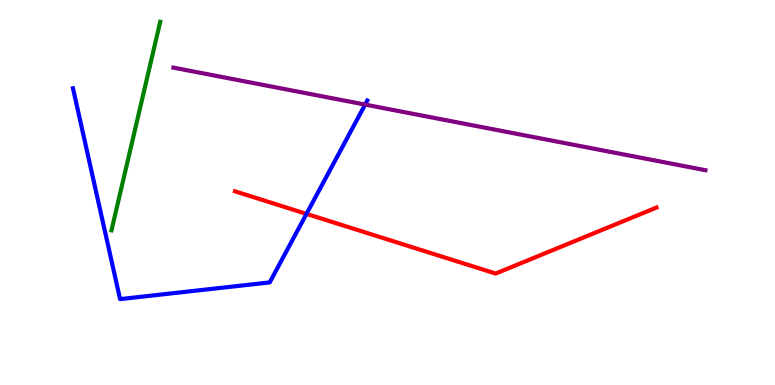[{'lines': ['blue', 'red'], 'intersections': [{'x': 3.95, 'y': 4.44}]}, {'lines': ['green', 'red'], 'intersections': []}, {'lines': ['purple', 'red'], 'intersections': []}, {'lines': ['blue', 'green'], 'intersections': []}, {'lines': ['blue', 'purple'], 'intersections': [{'x': 4.71, 'y': 7.28}]}, {'lines': ['green', 'purple'], 'intersections': []}]